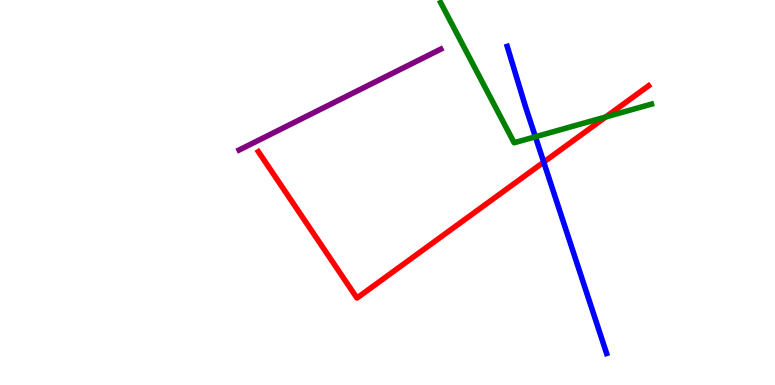[{'lines': ['blue', 'red'], 'intersections': [{'x': 7.02, 'y': 5.79}]}, {'lines': ['green', 'red'], 'intersections': [{'x': 7.82, 'y': 6.96}]}, {'lines': ['purple', 'red'], 'intersections': []}, {'lines': ['blue', 'green'], 'intersections': [{'x': 6.91, 'y': 6.45}]}, {'lines': ['blue', 'purple'], 'intersections': []}, {'lines': ['green', 'purple'], 'intersections': []}]